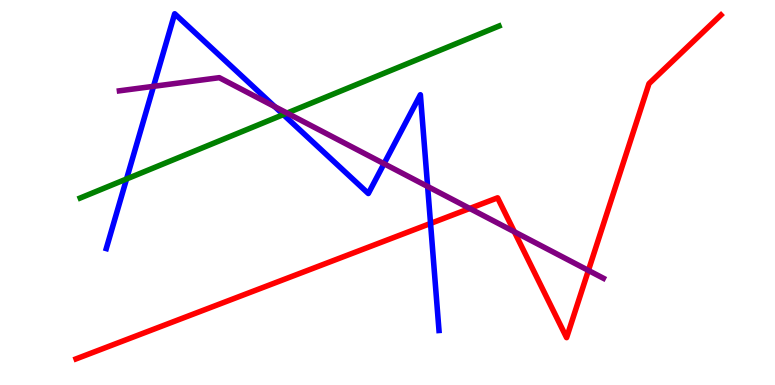[{'lines': ['blue', 'red'], 'intersections': [{'x': 5.56, 'y': 4.2}]}, {'lines': ['green', 'red'], 'intersections': []}, {'lines': ['purple', 'red'], 'intersections': [{'x': 6.06, 'y': 4.59}, {'x': 6.64, 'y': 3.98}, {'x': 7.59, 'y': 2.98}]}, {'lines': ['blue', 'green'], 'intersections': [{'x': 1.63, 'y': 5.35}, {'x': 3.66, 'y': 7.02}]}, {'lines': ['blue', 'purple'], 'intersections': [{'x': 1.98, 'y': 7.76}, {'x': 3.54, 'y': 7.23}, {'x': 4.96, 'y': 5.75}, {'x': 5.52, 'y': 5.16}]}, {'lines': ['green', 'purple'], 'intersections': [{'x': 3.7, 'y': 7.06}]}]